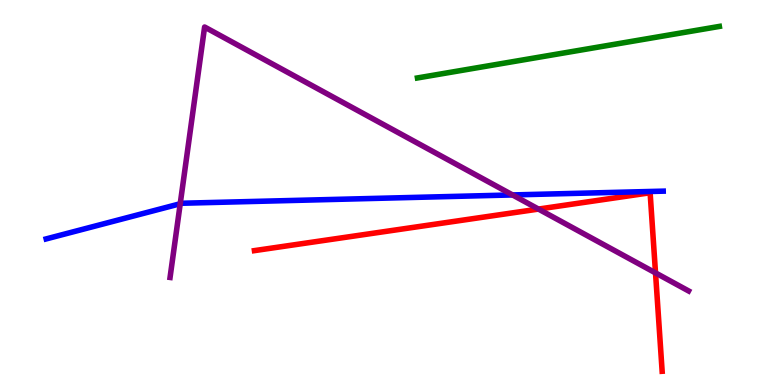[{'lines': ['blue', 'red'], 'intersections': []}, {'lines': ['green', 'red'], 'intersections': []}, {'lines': ['purple', 'red'], 'intersections': [{'x': 6.95, 'y': 4.57}, {'x': 8.46, 'y': 2.91}]}, {'lines': ['blue', 'green'], 'intersections': []}, {'lines': ['blue', 'purple'], 'intersections': [{'x': 2.33, 'y': 4.71}, {'x': 6.61, 'y': 4.94}]}, {'lines': ['green', 'purple'], 'intersections': []}]